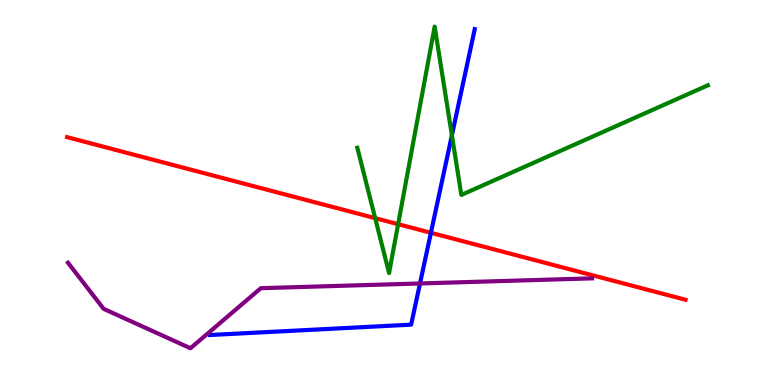[{'lines': ['blue', 'red'], 'intersections': [{'x': 5.56, 'y': 3.95}]}, {'lines': ['green', 'red'], 'intersections': [{'x': 4.84, 'y': 4.33}, {'x': 5.14, 'y': 4.18}]}, {'lines': ['purple', 'red'], 'intersections': []}, {'lines': ['blue', 'green'], 'intersections': [{'x': 5.83, 'y': 6.49}]}, {'lines': ['blue', 'purple'], 'intersections': [{'x': 5.42, 'y': 2.64}]}, {'lines': ['green', 'purple'], 'intersections': []}]